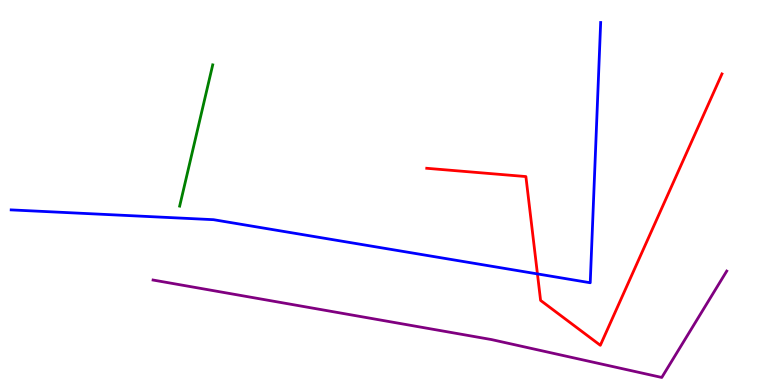[{'lines': ['blue', 'red'], 'intersections': [{'x': 6.93, 'y': 2.89}]}, {'lines': ['green', 'red'], 'intersections': []}, {'lines': ['purple', 'red'], 'intersections': []}, {'lines': ['blue', 'green'], 'intersections': []}, {'lines': ['blue', 'purple'], 'intersections': []}, {'lines': ['green', 'purple'], 'intersections': []}]